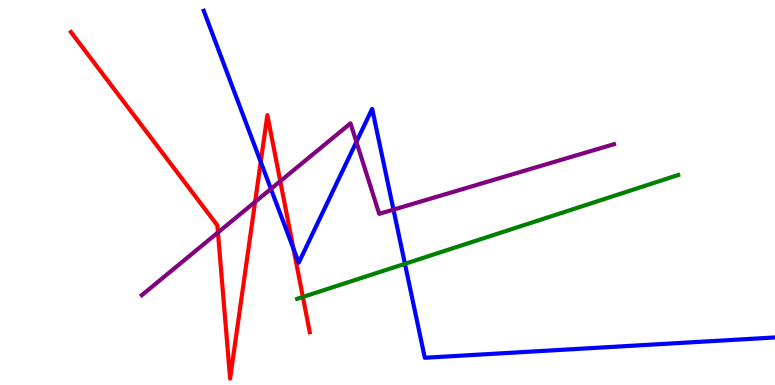[{'lines': ['blue', 'red'], 'intersections': [{'x': 3.36, 'y': 5.79}, {'x': 3.79, 'y': 3.54}]}, {'lines': ['green', 'red'], 'intersections': [{'x': 3.91, 'y': 2.29}]}, {'lines': ['purple', 'red'], 'intersections': [{'x': 2.81, 'y': 3.96}, {'x': 3.29, 'y': 4.76}, {'x': 3.62, 'y': 5.29}]}, {'lines': ['blue', 'green'], 'intersections': [{'x': 5.22, 'y': 3.15}]}, {'lines': ['blue', 'purple'], 'intersections': [{'x': 3.5, 'y': 5.09}, {'x': 4.6, 'y': 6.31}, {'x': 5.08, 'y': 4.56}]}, {'lines': ['green', 'purple'], 'intersections': []}]